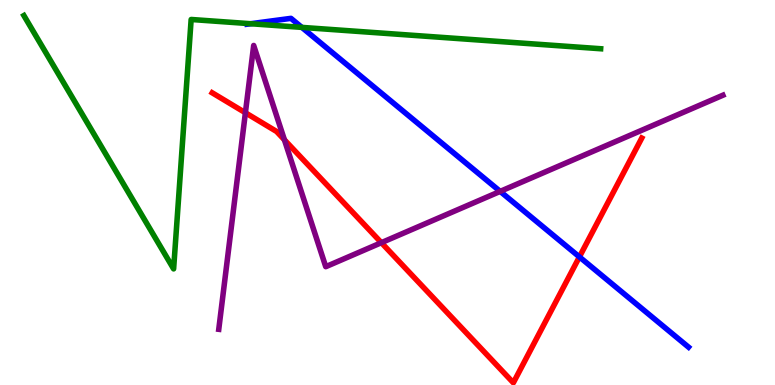[{'lines': ['blue', 'red'], 'intersections': [{'x': 7.48, 'y': 3.33}]}, {'lines': ['green', 'red'], 'intersections': []}, {'lines': ['purple', 'red'], 'intersections': [{'x': 3.17, 'y': 7.07}, {'x': 3.67, 'y': 6.37}, {'x': 4.92, 'y': 3.7}]}, {'lines': ['blue', 'green'], 'intersections': [{'x': 3.23, 'y': 9.38}, {'x': 3.89, 'y': 9.29}]}, {'lines': ['blue', 'purple'], 'intersections': [{'x': 6.45, 'y': 5.03}]}, {'lines': ['green', 'purple'], 'intersections': []}]